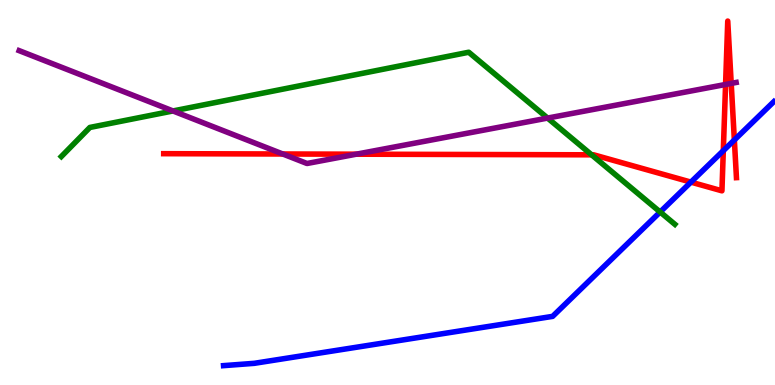[{'lines': ['blue', 'red'], 'intersections': [{'x': 8.92, 'y': 5.27}, {'x': 9.33, 'y': 6.09}, {'x': 9.48, 'y': 6.36}]}, {'lines': ['green', 'red'], 'intersections': [{'x': 7.63, 'y': 5.98}]}, {'lines': ['purple', 'red'], 'intersections': [{'x': 3.65, 'y': 6.0}, {'x': 4.6, 'y': 6.0}, {'x': 9.36, 'y': 7.81}, {'x': 9.43, 'y': 7.83}]}, {'lines': ['blue', 'green'], 'intersections': [{'x': 8.52, 'y': 4.49}]}, {'lines': ['blue', 'purple'], 'intersections': []}, {'lines': ['green', 'purple'], 'intersections': [{'x': 2.23, 'y': 7.12}, {'x': 7.07, 'y': 6.93}]}]